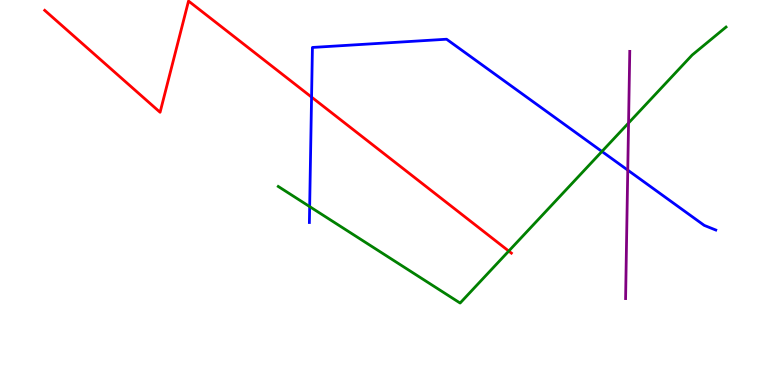[{'lines': ['blue', 'red'], 'intersections': [{'x': 4.02, 'y': 7.48}]}, {'lines': ['green', 'red'], 'intersections': [{'x': 6.56, 'y': 3.48}]}, {'lines': ['purple', 'red'], 'intersections': []}, {'lines': ['blue', 'green'], 'intersections': [{'x': 4.0, 'y': 4.63}, {'x': 7.77, 'y': 6.07}]}, {'lines': ['blue', 'purple'], 'intersections': [{'x': 8.1, 'y': 5.58}]}, {'lines': ['green', 'purple'], 'intersections': [{'x': 8.11, 'y': 6.8}]}]